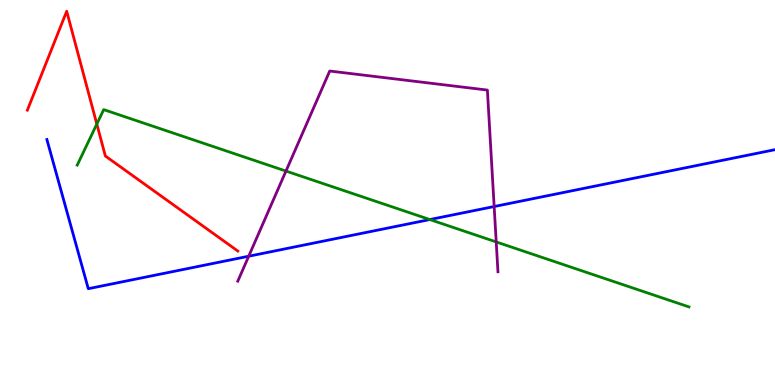[{'lines': ['blue', 'red'], 'intersections': []}, {'lines': ['green', 'red'], 'intersections': [{'x': 1.25, 'y': 6.78}]}, {'lines': ['purple', 'red'], 'intersections': []}, {'lines': ['blue', 'green'], 'intersections': [{'x': 5.55, 'y': 4.3}]}, {'lines': ['blue', 'purple'], 'intersections': [{'x': 3.21, 'y': 3.34}, {'x': 6.38, 'y': 4.64}]}, {'lines': ['green', 'purple'], 'intersections': [{'x': 3.69, 'y': 5.56}, {'x': 6.4, 'y': 3.72}]}]